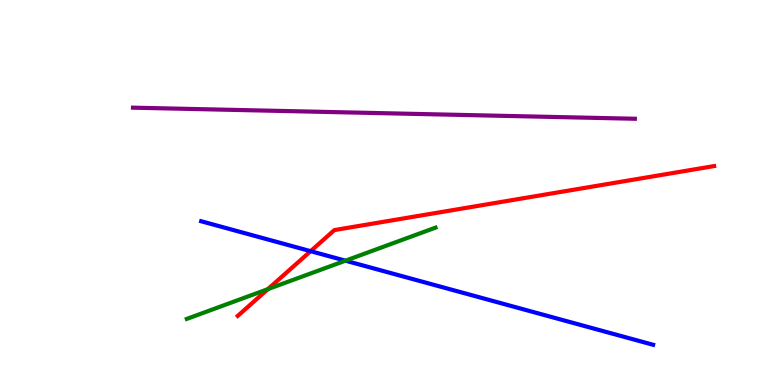[{'lines': ['blue', 'red'], 'intersections': [{'x': 4.01, 'y': 3.48}]}, {'lines': ['green', 'red'], 'intersections': [{'x': 3.46, 'y': 2.49}]}, {'lines': ['purple', 'red'], 'intersections': []}, {'lines': ['blue', 'green'], 'intersections': [{'x': 4.46, 'y': 3.23}]}, {'lines': ['blue', 'purple'], 'intersections': []}, {'lines': ['green', 'purple'], 'intersections': []}]